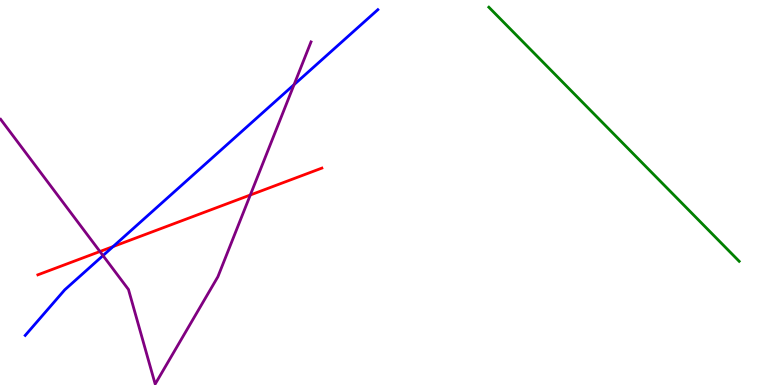[{'lines': ['blue', 'red'], 'intersections': [{'x': 1.46, 'y': 3.6}]}, {'lines': ['green', 'red'], 'intersections': []}, {'lines': ['purple', 'red'], 'intersections': [{'x': 1.29, 'y': 3.47}, {'x': 3.23, 'y': 4.94}]}, {'lines': ['blue', 'green'], 'intersections': []}, {'lines': ['blue', 'purple'], 'intersections': [{'x': 1.33, 'y': 3.36}, {'x': 3.79, 'y': 7.8}]}, {'lines': ['green', 'purple'], 'intersections': []}]